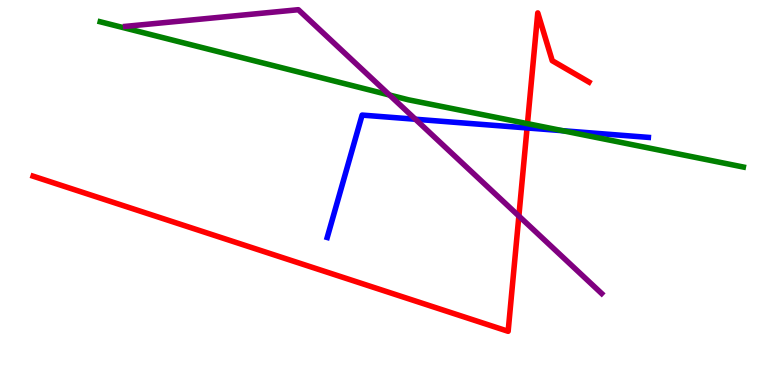[{'lines': ['blue', 'red'], 'intersections': [{'x': 6.8, 'y': 6.68}]}, {'lines': ['green', 'red'], 'intersections': [{'x': 6.81, 'y': 6.79}]}, {'lines': ['purple', 'red'], 'intersections': [{'x': 6.7, 'y': 4.39}]}, {'lines': ['blue', 'green'], 'intersections': [{'x': 7.26, 'y': 6.6}]}, {'lines': ['blue', 'purple'], 'intersections': [{'x': 5.36, 'y': 6.9}]}, {'lines': ['green', 'purple'], 'intersections': [{'x': 5.03, 'y': 7.53}]}]